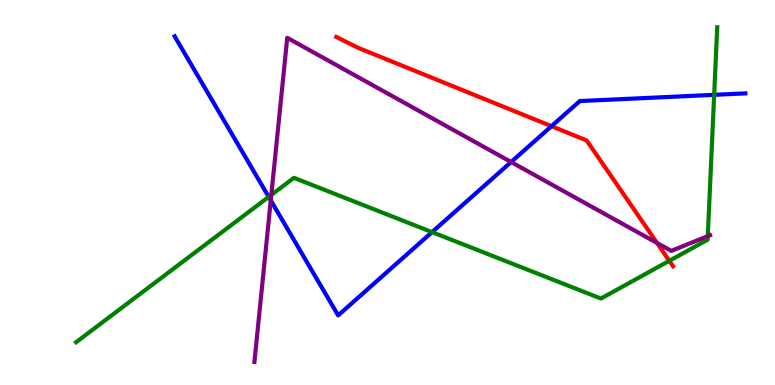[{'lines': ['blue', 'red'], 'intersections': [{'x': 7.12, 'y': 6.72}]}, {'lines': ['green', 'red'], 'intersections': [{'x': 8.64, 'y': 3.23}]}, {'lines': ['purple', 'red'], 'intersections': [{'x': 8.48, 'y': 3.69}]}, {'lines': ['blue', 'green'], 'intersections': [{'x': 3.47, 'y': 4.89}, {'x': 5.57, 'y': 3.97}, {'x': 9.22, 'y': 7.54}]}, {'lines': ['blue', 'purple'], 'intersections': [{'x': 3.49, 'y': 4.8}, {'x': 6.59, 'y': 5.79}]}, {'lines': ['green', 'purple'], 'intersections': [{'x': 3.5, 'y': 4.94}, {'x': 9.13, 'y': 3.87}]}]